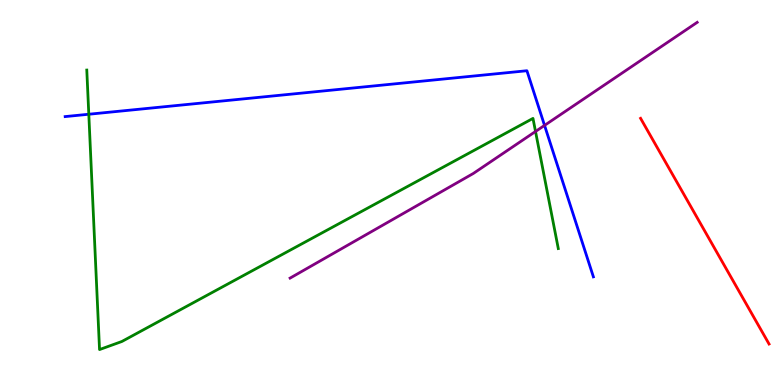[{'lines': ['blue', 'red'], 'intersections': []}, {'lines': ['green', 'red'], 'intersections': []}, {'lines': ['purple', 'red'], 'intersections': []}, {'lines': ['blue', 'green'], 'intersections': [{'x': 1.15, 'y': 7.03}]}, {'lines': ['blue', 'purple'], 'intersections': [{'x': 7.03, 'y': 6.74}]}, {'lines': ['green', 'purple'], 'intersections': [{'x': 6.91, 'y': 6.59}]}]